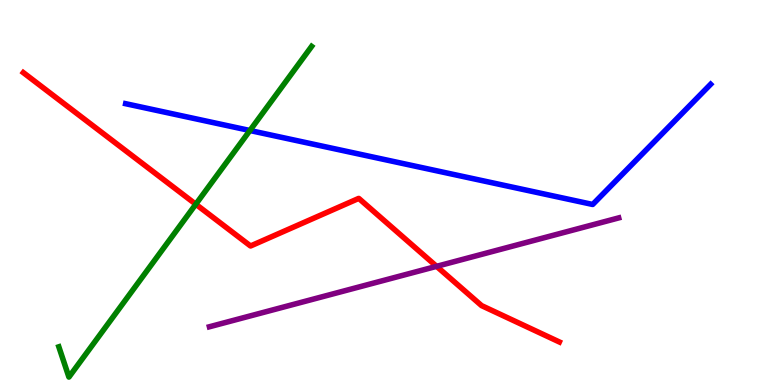[{'lines': ['blue', 'red'], 'intersections': []}, {'lines': ['green', 'red'], 'intersections': [{'x': 2.53, 'y': 4.7}]}, {'lines': ['purple', 'red'], 'intersections': [{'x': 5.63, 'y': 3.08}]}, {'lines': ['blue', 'green'], 'intersections': [{'x': 3.22, 'y': 6.61}]}, {'lines': ['blue', 'purple'], 'intersections': []}, {'lines': ['green', 'purple'], 'intersections': []}]